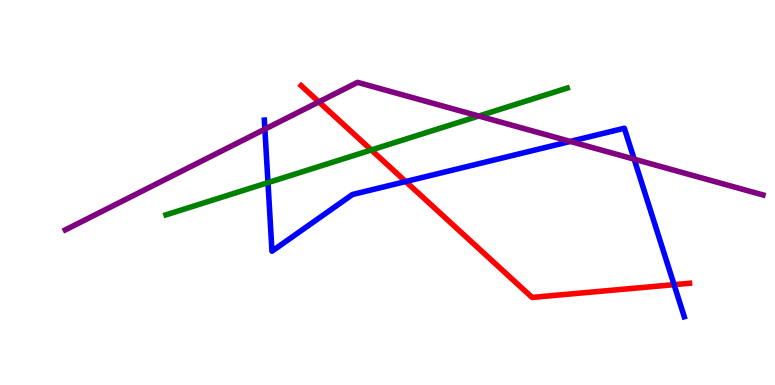[{'lines': ['blue', 'red'], 'intersections': [{'x': 5.24, 'y': 5.28}, {'x': 8.7, 'y': 2.61}]}, {'lines': ['green', 'red'], 'intersections': [{'x': 4.79, 'y': 6.1}]}, {'lines': ['purple', 'red'], 'intersections': [{'x': 4.11, 'y': 7.35}]}, {'lines': ['blue', 'green'], 'intersections': [{'x': 3.46, 'y': 5.26}]}, {'lines': ['blue', 'purple'], 'intersections': [{'x': 3.42, 'y': 6.65}, {'x': 7.36, 'y': 6.33}, {'x': 8.18, 'y': 5.87}]}, {'lines': ['green', 'purple'], 'intersections': [{'x': 6.18, 'y': 6.99}]}]